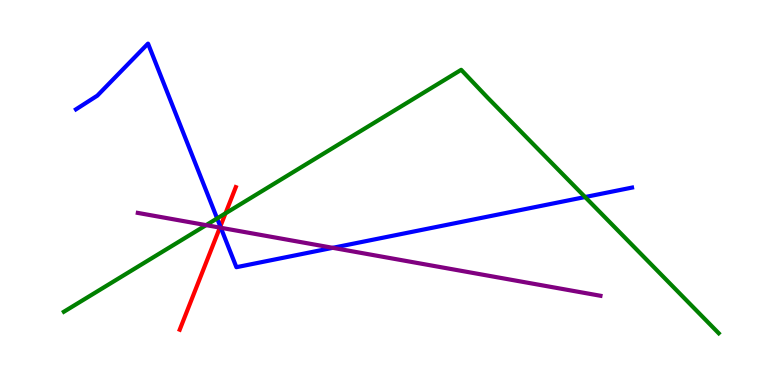[{'lines': ['blue', 'red'], 'intersections': [{'x': 2.84, 'y': 4.12}]}, {'lines': ['green', 'red'], 'intersections': [{'x': 2.91, 'y': 4.46}]}, {'lines': ['purple', 'red'], 'intersections': [{'x': 2.84, 'y': 4.09}]}, {'lines': ['blue', 'green'], 'intersections': [{'x': 2.8, 'y': 4.33}, {'x': 7.55, 'y': 4.88}]}, {'lines': ['blue', 'purple'], 'intersections': [{'x': 2.85, 'y': 4.08}, {'x': 4.29, 'y': 3.56}]}, {'lines': ['green', 'purple'], 'intersections': [{'x': 2.66, 'y': 4.15}]}]